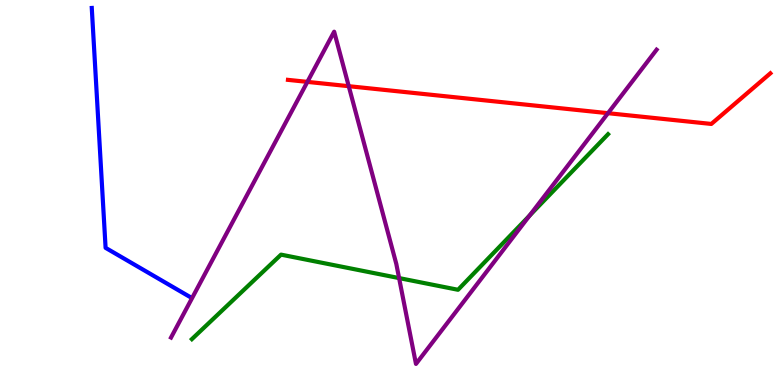[{'lines': ['blue', 'red'], 'intersections': []}, {'lines': ['green', 'red'], 'intersections': []}, {'lines': ['purple', 'red'], 'intersections': [{'x': 3.97, 'y': 7.87}, {'x': 4.5, 'y': 7.76}, {'x': 7.85, 'y': 7.06}]}, {'lines': ['blue', 'green'], 'intersections': []}, {'lines': ['blue', 'purple'], 'intersections': []}, {'lines': ['green', 'purple'], 'intersections': [{'x': 5.15, 'y': 2.78}, {'x': 6.83, 'y': 4.4}]}]